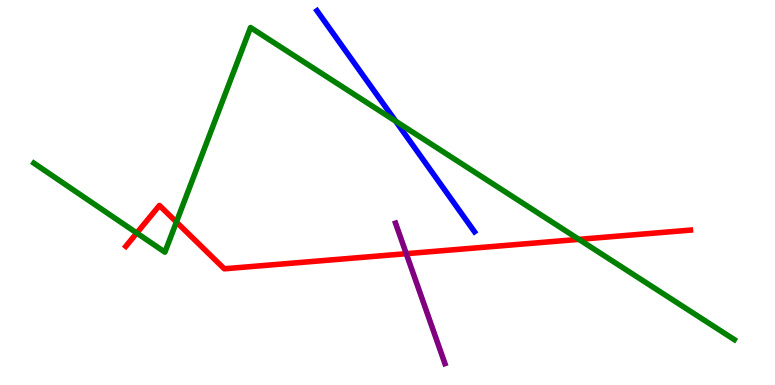[{'lines': ['blue', 'red'], 'intersections': []}, {'lines': ['green', 'red'], 'intersections': [{'x': 1.76, 'y': 3.95}, {'x': 2.28, 'y': 4.23}, {'x': 7.47, 'y': 3.78}]}, {'lines': ['purple', 'red'], 'intersections': [{'x': 5.24, 'y': 3.41}]}, {'lines': ['blue', 'green'], 'intersections': [{'x': 5.11, 'y': 6.85}]}, {'lines': ['blue', 'purple'], 'intersections': []}, {'lines': ['green', 'purple'], 'intersections': []}]